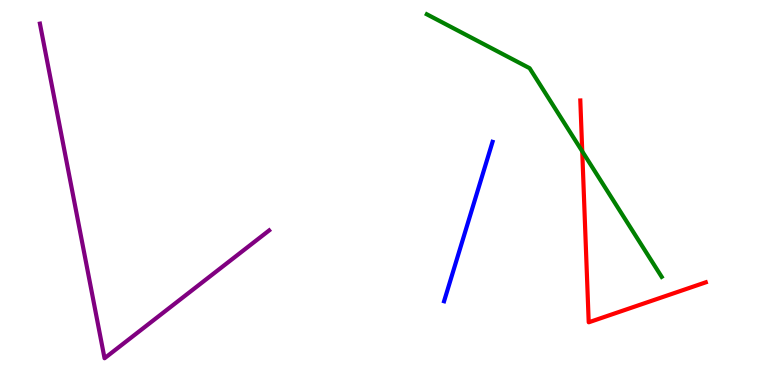[{'lines': ['blue', 'red'], 'intersections': []}, {'lines': ['green', 'red'], 'intersections': [{'x': 7.51, 'y': 6.07}]}, {'lines': ['purple', 'red'], 'intersections': []}, {'lines': ['blue', 'green'], 'intersections': []}, {'lines': ['blue', 'purple'], 'intersections': []}, {'lines': ['green', 'purple'], 'intersections': []}]